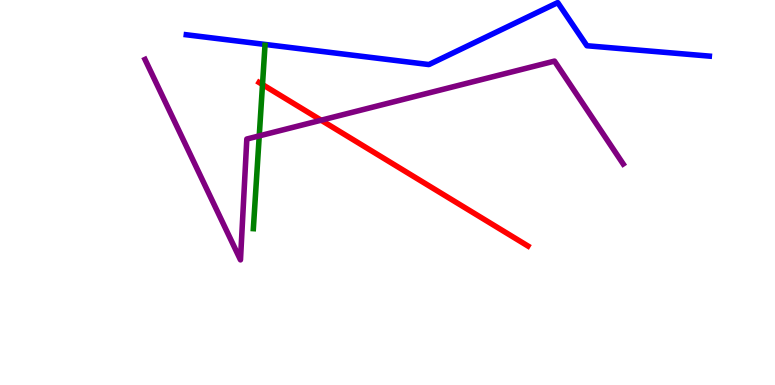[{'lines': ['blue', 'red'], 'intersections': []}, {'lines': ['green', 'red'], 'intersections': [{'x': 3.39, 'y': 7.8}]}, {'lines': ['purple', 'red'], 'intersections': [{'x': 4.14, 'y': 6.88}]}, {'lines': ['blue', 'green'], 'intersections': []}, {'lines': ['blue', 'purple'], 'intersections': []}, {'lines': ['green', 'purple'], 'intersections': [{'x': 3.35, 'y': 6.47}]}]